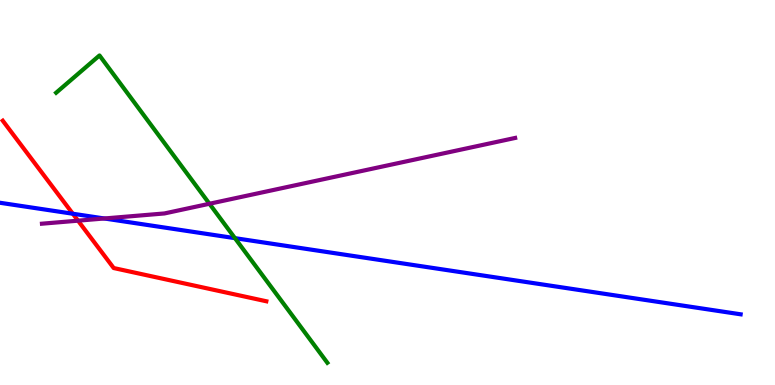[{'lines': ['blue', 'red'], 'intersections': [{'x': 0.939, 'y': 4.45}]}, {'lines': ['green', 'red'], 'intersections': []}, {'lines': ['purple', 'red'], 'intersections': [{'x': 1.01, 'y': 4.27}]}, {'lines': ['blue', 'green'], 'intersections': [{'x': 3.03, 'y': 3.81}]}, {'lines': ['blue', 'purple'], 'intersections': [{'x': 1.35, 'y': 4.33}]}, {'lines': ['green', 'purple'], 'intersections': [{'x': 2.7, 'y': 4.71}]}]